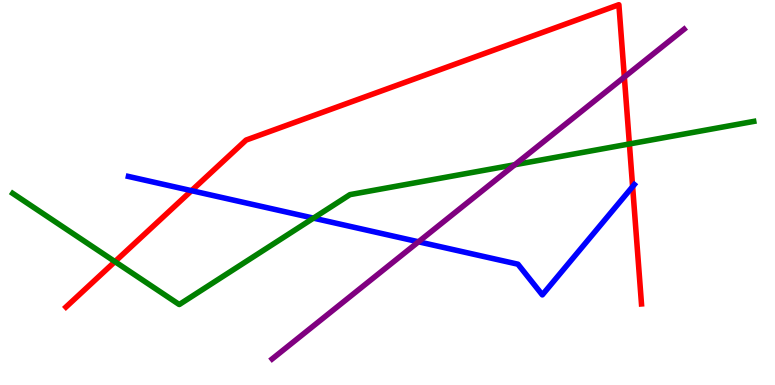[{'lines': ['blue', 'red'], 'intersections': [{'x': 2.47, 'y': 5.05}, {'x': 8.16, 'y': 5.15}]}, {'lines': ['green', 'red'], 'intersections': [{'x': 1.48, 'y': 3.2}, {'x': 8.12, 'y': 6.26}]}, {'lines': ['purple', 'red'], 'intersections': [{'x': 8.06, 'y': 8.0}]}, {'lines': ['blue', 'green'], 'intersections': [{'x': 4.04, 'y': 4.33}]}, {'lines': ['blue', 'purple'], 'intersections': [{'x': 5.4, 'y': 3.72}]}, {'lines': ['green', 'purple'], 'intersections': [{'x': 6.64, 'y': 5.72}]}]